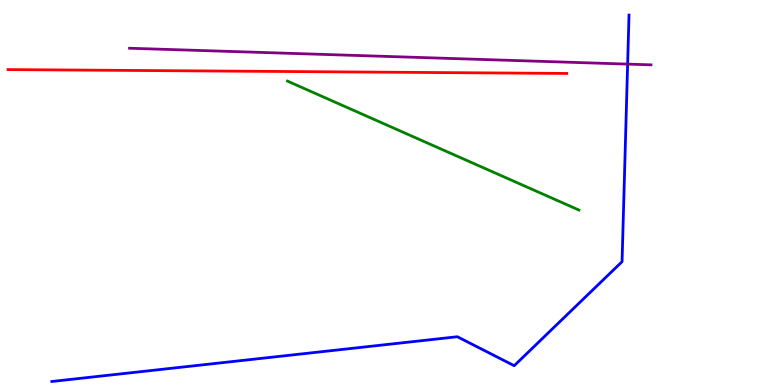[{'lines': ['blue', 'red'], 'intersections': []}, {'lines': ['green', 'red'], 'intersections': []}, {'lines': ['purple', 'red'], 'intersections': []}, {'lines': ['blue', 'green'], 'intersections': []}, {'lines': ['blue', 'purple'], 'intersections': [{'x': 8.1, 'y': 8.33}]}, {'lines': ['green', 'purple'], 'intersections': []}]